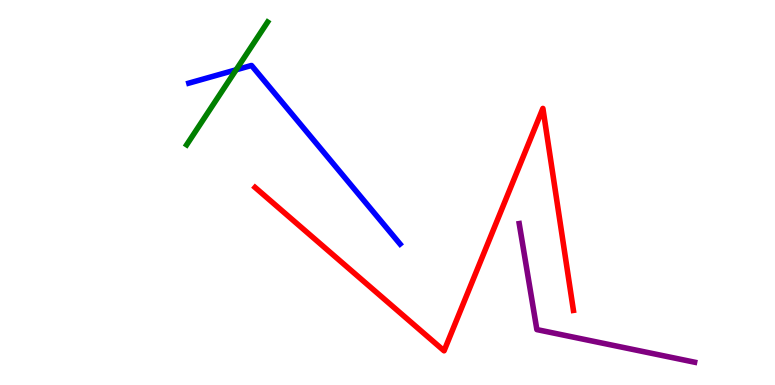[{'lines': ['blue', 'red'], 'intersections': []}, {'lines': ['green', 'red'], 'intersections': []}, {'lines': ['purple', 'red'], 'intersections': []}, {'lines': ['blue', 'green'], 'intersections': [{'x': 3.05, 'y': 8.19}]}, {'lines': ['blue', 'purple'], 'intersections': []}, {'lines': ['green', 'purple'], 'intersections': []}]